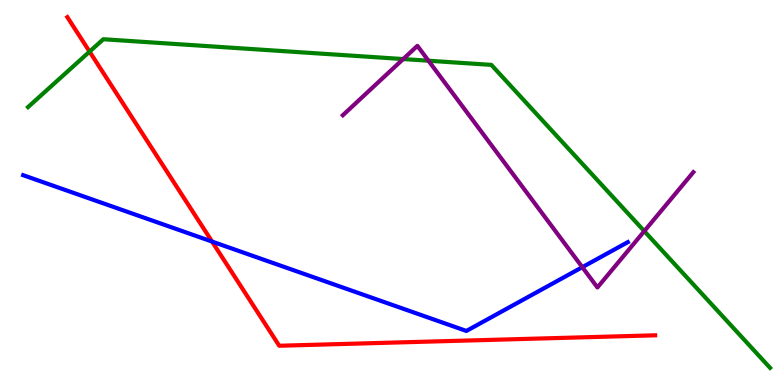[{'lines': ['blue', 'red'], 'intersections': [{'x': 2.74, 'y': 3.73}]}, {'lines': ['green', 'red'], 'intersections': [{'x': 1.16, 'y': 8.66}]}, {'lines': ['purple', 'red'], 'intersections': []}, {'lines': ['blue', 'green'], 'intersections': []}, {'lines': ['blue', 'purple'], 'intersections': [{'x': 7.51, 'y': 3.06}]}, {'lines': ['green', 'purple'], 'intersections': [{'x': 5.2, 'y': 8.47}, {'x': 5.53, 'y': 8.42}, {'x': 8.31, 'y': 4.0}]}]